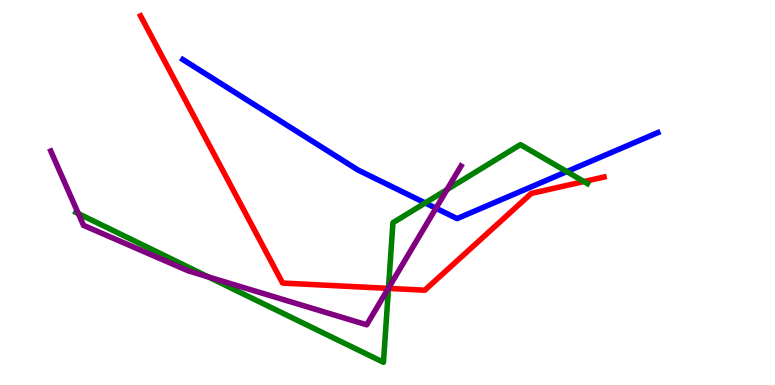[{'lines': ['blue', 'red'], 'intersections': []}, {'lines': ['green', 'red'], 'intersections': [{'x': 5.01, 'y': 2.51}, {'x': 7.53, 'y': 5.28}]}, {'lines': ['purple', 'red'], 'intersections': [{'x': 5.01, 'y': 2.51}]}, {'lines': ['blue', 'green'], 'intersections': [{'x': 5.49, 'y': 4.73}, {'x': 7.31, 'y': 5.54}]}, {'lines': ['blue', 'purple'], 'intersections': [{'x': 5.63, 'y': 4.59}]}, {'lines': ['green', 'purple'], 'intersections': [{'x': 1.01, 'y': 4.45}, {'x': 2.69, 'y': 2.81}, {'x': 5.01, 'y': 2.52}, {'x': 5.77, 'y': 5.08}]}]